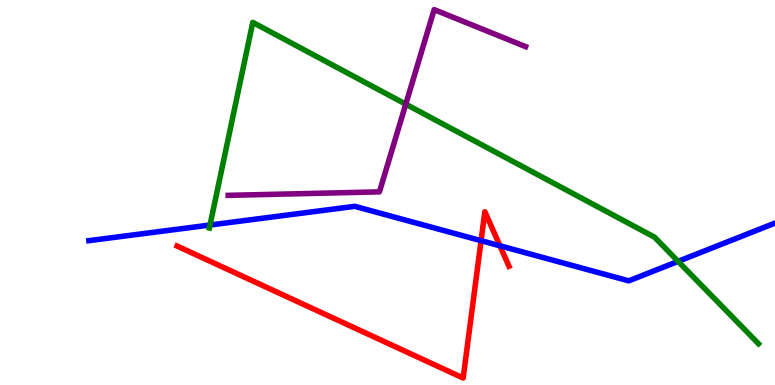[{'lines': ['blue', 'red'], 'intersections': [{'x': 6.21, 'y': 3.75}, {'x': 6.45, 'y': 3.62}]}, {'lines': ['green', 'red'], 'intersections': []}, {'lines': ['purple', 'red'], 'intersections': []}, {'lines': ['blue', 'green'], 'intersections': [{'x': 2.71, 'y': 4.16}, {'x': 8.75, 'y': 3.21}]}, {'lines': ['blue', 'purple'], 'intersections': []}, {'lines': ['green', 'purple'], 'intersections': [{'x': 5.24, 'y': 7.29}]}]